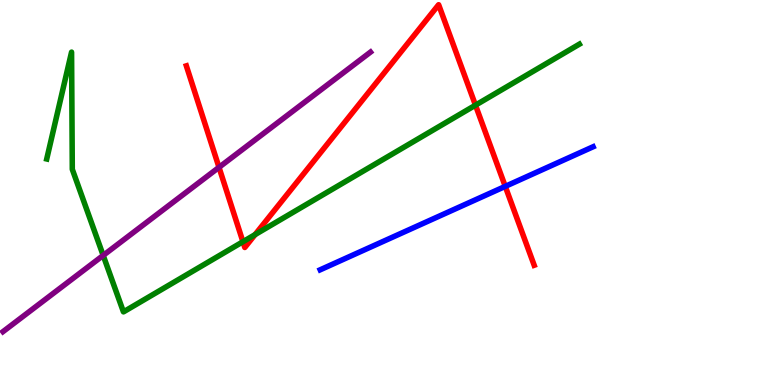[{'lines': ['blue', 'red'], 'intersections': [{'x': 6.52, 'y': 5.16}]}, {'lines': ['green', 'red'], 'intersections': [{'x': 3.13, 'y': 3.72}, {'x': 3.29, 'y': 3.91}, {'x': 6.14, 'y': 7.27}]}, {'lines': ['purple', 'red'], 'intersections': [{'x': 2.83, 'y': 5.65}]}, {'lines': ['blue', 'green'], 'intersections': []}, {'lines': ['blue', 'purple'], 'intersections': []}, {'lines': ['green', 'purple'], 'intersections': [{'x': 1.33, 'y': 3.37}]}]